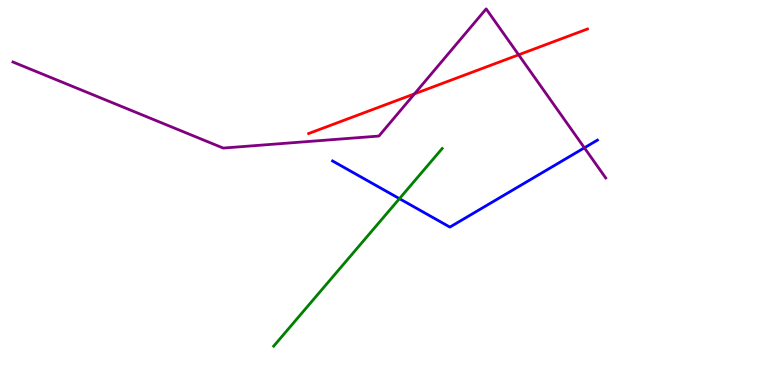[{'lines': ['blue', 'red'], 'intersections': []}, {'lines': ['green', 'red'], 'intersections': []}, {'lines': ['purple', 'red'], 'intersections': [{'x': 5.35, 'y': 7.56}, {'x': 6.69, 'y': 8.58}]}, {'lines': ['blue', 'green'], 'intersections': [{'x': 5.15, 'y': 4.84}]}, {'lines': ['blue', 'purple'], 'intersections': [{'x': 7.54, 'y': 6.16}]}, {'lines': ['green', 'purple'], 'intersections': []}]